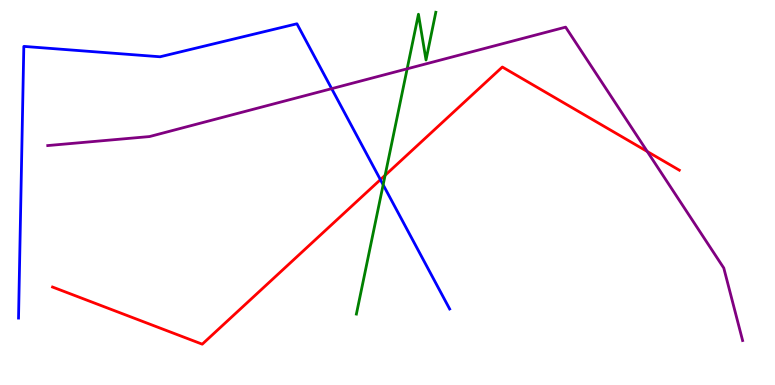[{'lines': ['blue', 'red'], 'intersections': [{'x': 4.91, 'y': 5.33}]}, {'lines': ['green', 'red'], 'intersections': [{'x': 4.97, 'y': 5.45}]}, {'lines': ['purple', 'red'], 'intersections': [{'x': 8.35, 'y': 6.06}]}, {'lines': ['blue', 'green'], 'intersections': [{'x': 4.94, 'y': 5.2}]}, {'lines': ['blue', 'purple'], 'intersections': [{'x': 4.28, 'y': 7.7}]}, {'lines': ['green', 'purple'], 'intersections': [{'x': 5.25, 'y': 8.21}]}]